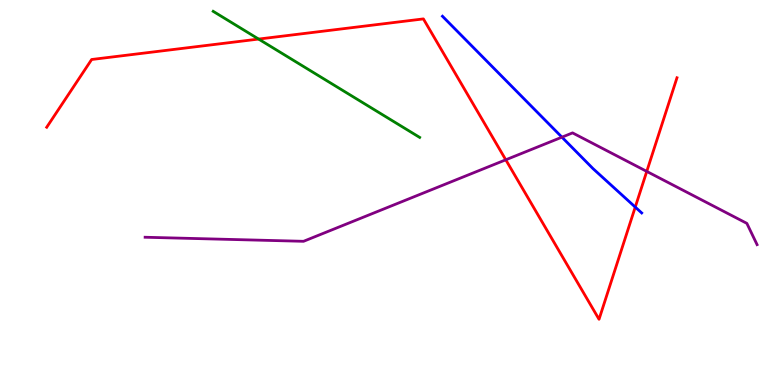[{'lines': ['blue', 'red'], 'intersections': [{'x': 8.2, 'y': 4.62}]}, {'lines': ['green', 'red'], 'intersections': [{'x': 3.34, 'y': 8.99}]}, {'lines': ['purple', 'red'], 'intersections': [{'x': 6.53, 'y': 5.85}, {'x': 8.35, 'y': 5.55}]}, {'lines': ['blue', 'green'], 'intersections': []}, {'lines': ['blue', 'purple'], 'intersections': [{'x': 7.25, 'y': 6.44}]}, {'lines': ['green', 'purple'], 'intersections': []}]